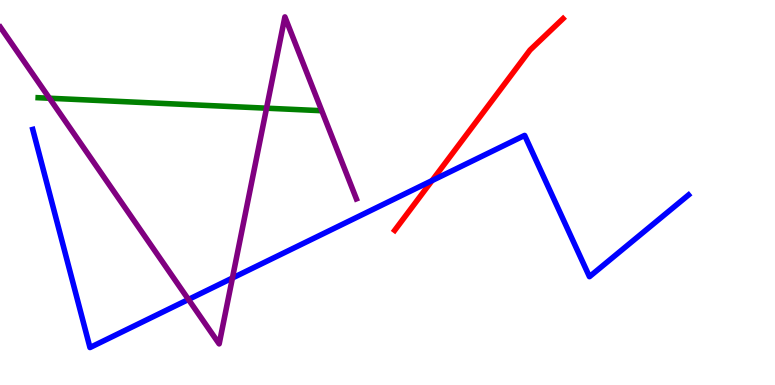[{'lines': ['blue', 'red'], 'intersections': [{'x': 5.57, 'y': 5.31}]}, {'lines': ['green', 'red'], 'intersections': []}, {'lines': ['purple', 'red'], 'intersections': []}, {'lines': ['blue', 'green'], 'intersections': []}, {'lines': ['blue', 'purple'], 'intersections': [{'x': 2.43, 'y': 2.22}, {'x': 3.0, 'y': 2.78}]}, {'lines': ['green', 'purple'], 'intersections': [{'x': 0.638, 'y': 7.45}, {'x': 3.44, 'y': 7.19}]}]